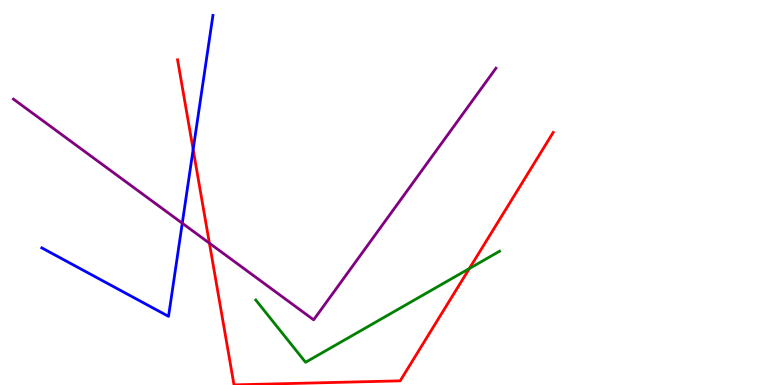[{'lines': ['blue', 'red'], 'intersections': [{'x': 2.49, 'y': 6.12}]}, {'lines': ['green', 'red'], 'intersections': [{'x': 6.06, 'y': 3.03}]}, {'lines': ['purple', 'red'], 'intersections': [{'x': 2.7, 'y': 3.68}]}, {'lines': ['blue', 'green'], 'intersections': []}, {'lines': ['blue', 'purple'], 'intersections': [{'x': 2.35, 'y': 4.2}]}, {'lines': ['green', 'purple'], 'intersections': []}]